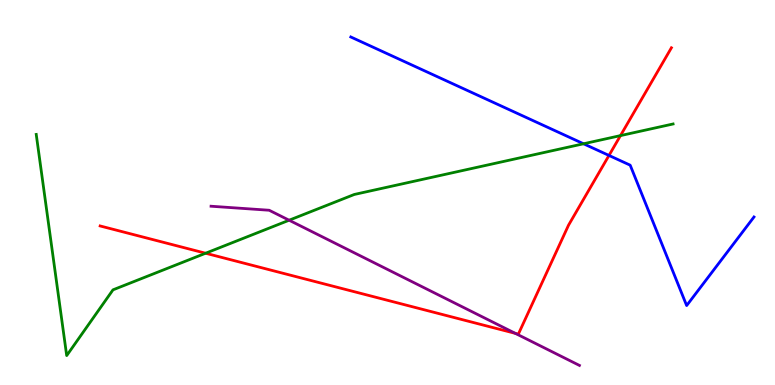[{'lines': ['blue', 'red'], 'intersections': [{'x': 7.86, 'y': 5.96}]}, {'lines': ['green', 'red'], 'intersections': [{'x': 2.65, 'y': 3.42}, {'x': 8.01, 'y': 6.48}]}, {'lines': ['purple', 'red'], 'intersections': [{'x': 6.65, 'y': 1.34}]}, {'lines': ['blue', 'green'], 'intersections': [{'x': 7.53, 'y': 6.27}]}, {'lines': ['blue', 'purple'], 'intersections': []}, {'lines': ['green', 'purple'], 'intersections': [{'x': 3.73, 'y': 4.28}]}]